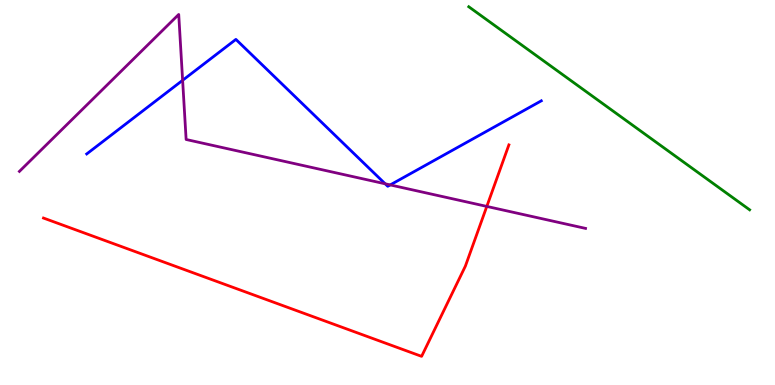[{'lines': ['blue', 'red'], 'intersections': []}, {'lines': ['green', 'red'], 'intersections': []}, {'lines': ['purple', 'red'], 'intersections': [{'x': 6.28, 'y': 4.64}]}, {'lines': ['blue', 'green'], 'intersections': []}, {'lines': ['blue', 'purple'], 'intersections': [{'x': 2.36, 'y': 7.91}, {'x': 4.97, 'y': 5.23}, {'x': 5.03, 'y': 5.2}]}, {'lines': ['green', 'purple'], 'intersections': []}]